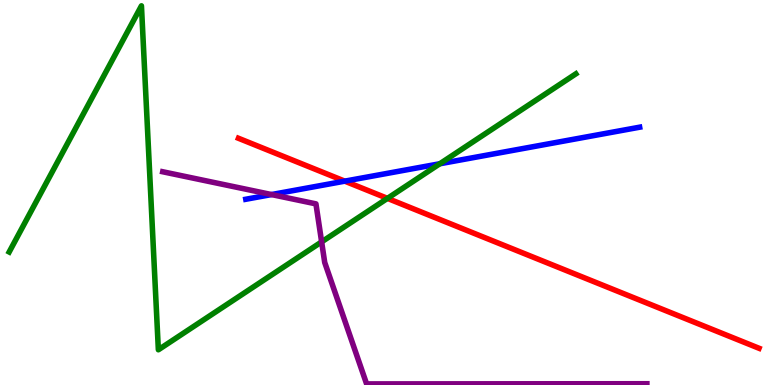[{'lines': ['blue', 'red'], 'intersections': [{'x': 4.45, 'y': 5.29}]}, {'lines': ['green', 'red'], 'intersections': [{'x': 5.0, 'y': 4.85}]}, {'lines': ['purple', 'red'], 'intersections': []}, {'lines': ['blue', 'green'], 'intersections': [{'x': 5.67, 'y': 5.75}]}, {'lines': ['blue', 'purple'], 'intersections': [{'x': 3.5, 'y': 4.95}]}, {'lines': ['green', 'purple'], 'intersections': [{'x': 4.15, 'y': 3.72}]}]